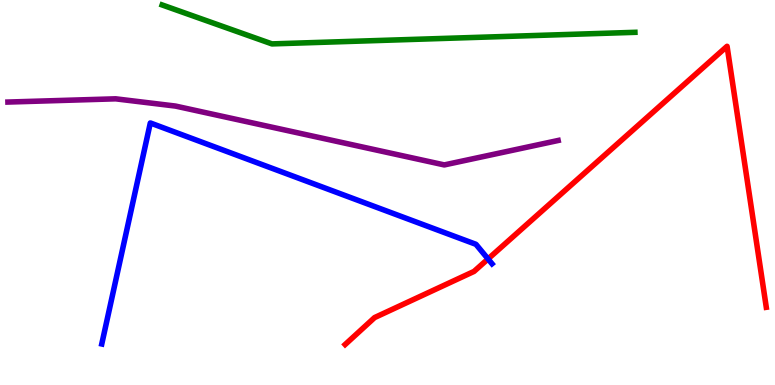[{'lines': ['blue', 'red'], 'intersections': [{'x': 6.3, 'y': 3.27}]}, {'lines': ['green', 'red'], 'intersections': []}, {'lines': ['purple', 'red'], 'intersections': []}, {'lines': ['blue', 'green'], 'intersections': []}, {'lines': ['blue', 'purple'], 'intersections': []}, {'lines': ['green', 'purple'], 'intersections': []}]